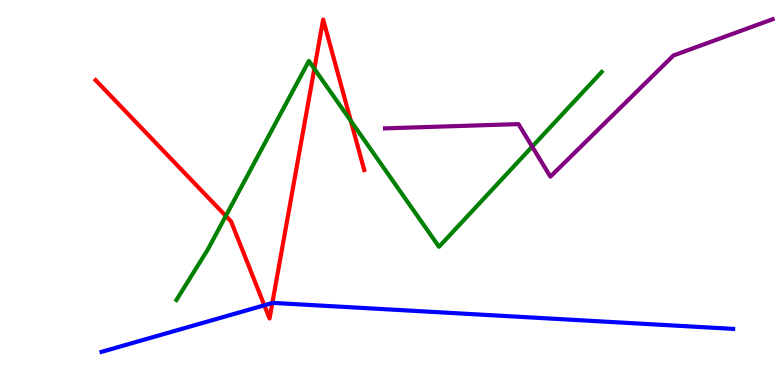[{'lines': ['blue', 'red'], 'intersections': [{'x': 3.41, 'y': 2.07}, {'x': 3.51, 'y': 2.13}]}, {'lines': ['green', 'red'], 'intersections': [{'x': 2.91, 'y': 4.39}, {'x': 4.06, 'y': 8.21}, {'x': 4.53, 'y': 6.86}]}, {'lines': ['purple', 'red'], 'intersections': []}, {'lines': ['blue', 'green'], 'intersections': []}, {'lines': ['blue', 'purple'], 'intersections': []}, {'lines': ['green', 'purple'], 'intersections': [{'x': 6.87, 'y': 6.19}]}]